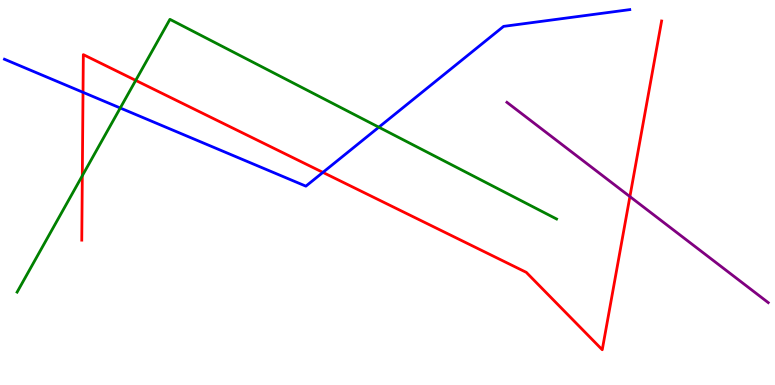[{'lines': ['blue', 'red'], 'intersections': [{'x': 1.07, 'y': 7.6}, {'x': 4.17, 'y': 5.52}]}, {'lines': ['green', 'red'], 'intersections': [{'x': 1.06, 'y': 5.44}, {'x': 1.75, 'y': 7.91}]}, {'lines': ['purple', 'red'], 'intersections': [{'x': 8.13, 'y': 4.89}]}, {'lines': ['blue', 'green'], 'intersections': [{'x': 1.55, 'y': 7.19}, {'x': 4.89, 'y': 6.7}]}, {'lines': ['blue', 'purple'], 'intersections': []}, {'lines': ['green', 'purple'], 'intersections': []}]